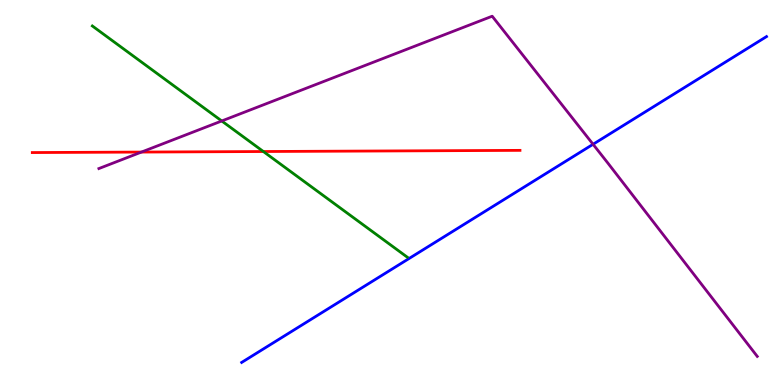[{'lines': ['blue', 'red'], 'intersections': []}, {'lines': ['green', 'red'], 'intersections': [{'x': 3.4, 'y': 6.06}]}, {'lines': ['purple', 'red'], 'intersections': [{'x': 1.83, 'y': 6.05}]}, {'lines': ['blue', 'green'], 'intersections': []}, {'lines': ['blue', 'purple'], 'intersections': [{'x': 7.65, 'y': 6.25}]}, {'lines': ['green', 'purple'], 'intersections': [{'x': 2.86, 'y': 6.86}]}]